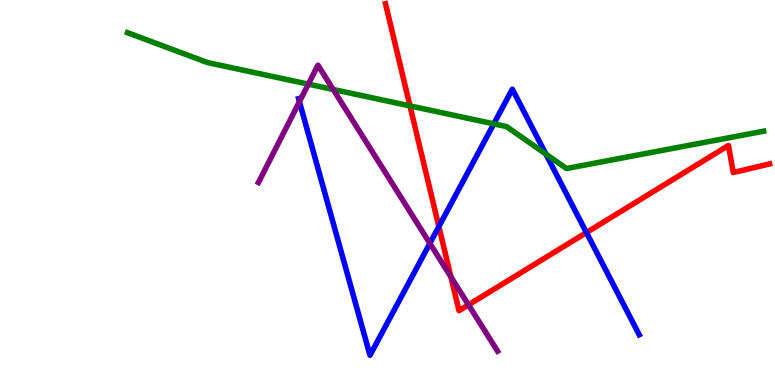[{'lines': ['blue', 'red'], 'intersections': [{'x': 5.66, 'y': 4.12}, {'x': 7.57, 'y': 3.96}]}, {'lines': ['green', 'red'], 'intersections': [{'x': 5.29, 'y': 7.25}]}, {'lines': ['purple', 'red'], 'intersections': [{'x': 5.82, 'y': 2.81}, {'x': 6.05, 'y': 2.08}]}, {'lines': ['blue', 'green'], 'intersections': [{'x': 6.37, 'y': 6.78}, {'x': 7.04, 'y': 6.0}]}, {'lines': ['blue', 'purple'], 'intersections': [{'x': 3.86, 'y': 7.36}, {'x': 5.55, 'y': 3.68}]}, {'lines': ['green', 'purple'], 'intersections': [{'x': 3.98, 'y': 7.81}, {'x': 4.3, 'y': 7.68}]}]